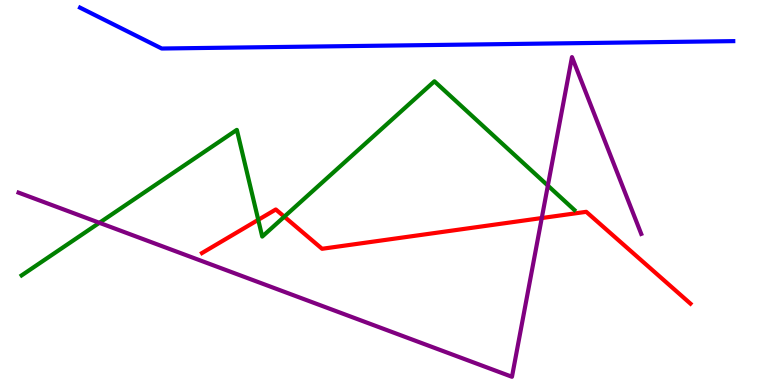[{'lines': ['blue', 'red'], 'intersections': []}, {'lines': ['green', 'red'], 'intersections': [{'x': 3.33, 'y': 4.29}, {'x': 3.67, 'y': 4.37}]}, {'lines': ['purple', 'red'], 'intersections': [{'x': 6.99, 'y': 4.34}]}, {'lines': ['blue', 'green'], 'intersections': []}, {'lines': ['blue', 'purple'], 'intersections': []}, {'lines': ['green', 'purple'], 'intersections': [{'x': 1.28, 'y': 4.21}, {'x': 7.07, 'y': 5.18}]}]